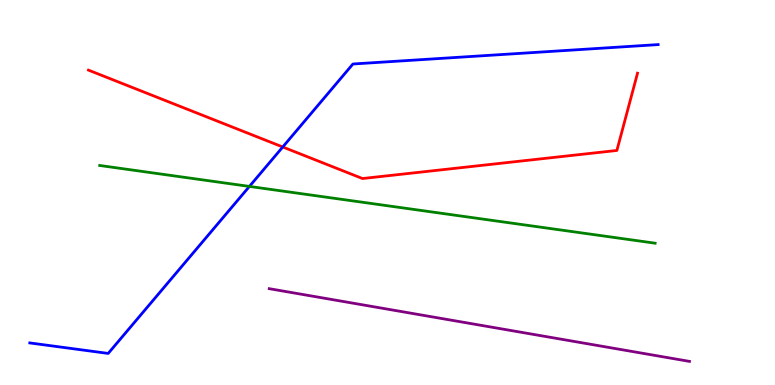[{'lines': ['blue', 'red'], 'intersections': [{'x': 3.65, 'y': 6.18}]}, {'lines': ['green', 'red'], 'intersections': []}, {'lines': ['purple', 'red'], 'intersections': []}, {'lines': ['blue', 'green'], 'intersections': [{'x': 3.22, 'y': 5.16}]}, {'lines': ['blue', 'purple'], 'intersections': []}, {'lines': ['green', 'purple'], 'intersections': []}]